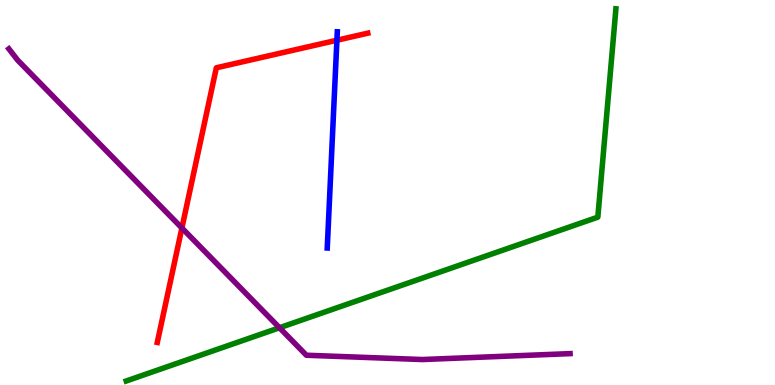[{'lines': ['blue', 'red'], 'intersections': [{'x': 4.35, 'y': 8.95}]}, {'lines': ['green', 'red'], 'intersections': []}, {'lines': ['purple', 'red'], 'intersections': [{'x': 2.35, 'y': 4.08}]}, {'lines': ['blue', 'green'], 'intersections': []}, {'lines': ['blue', 'purple'], 'intersections': []}, {'lines': ['green', 'purple'], 'intersections': [{'x': 3.61, 'y': 1.49}]}]